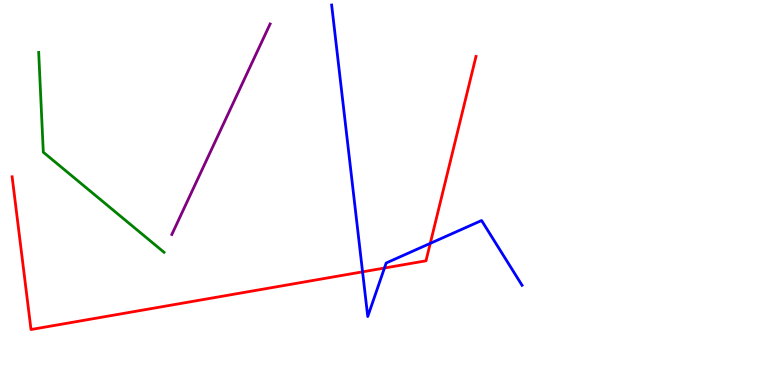[{'lines': ['blue', 'red'], 'intersections': [{'x': 4.68, 'y': 2.94}, {'x': 4.96, 'y': 3.04}, {'x': 5.55, 'y': 3.68}]}, {'lines': ['green', 'red'], 'intersections': []}, {'lines': ['purple', 'red'], 'intersections': []}, {'lines': ['blue', 'green'], 'intersections': []}, {'lines': ['blue', 'purple'], 'intersections': []}, {'lines': ['green', 'purple'], 'intersections': []}]